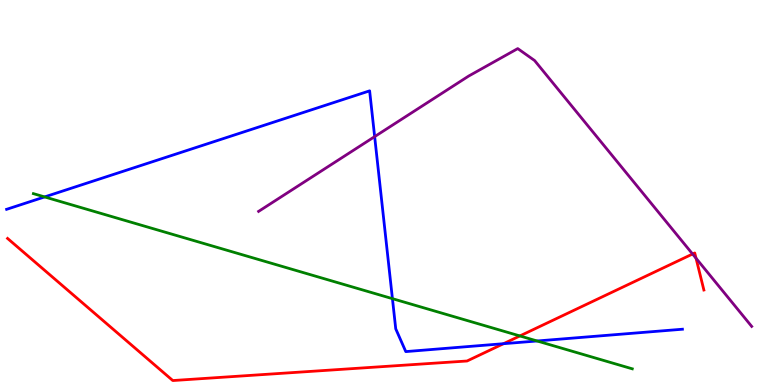[{'lines': ['blue', 'red'], 'intersections': [{'x': 6.5, 'y': 1.07}]}, {'lines': ['green', 'red'], 'intersections': [{'x': 6.71, 'y': 1.27}]}, {'lines': ['purple', 'red'], 'intersections': [{'x': 8.94, 'y': 3.4}, {'x': 8.98, 'y': 3.29}]}, {'lines': ['blue', 'green'], 'intersections': [{'x': 0.576, 'y': 4.89}, {'x': 5.06, 'y': 2.24}, {'x': 6.93, 'y': 1.14}]}, {'lines': ['blue', 'purple'], 'intersections': [{'x': 4.83, 'y': 6.45}]}, {'lines': ['green', 'purple'], 'intersections': []}]